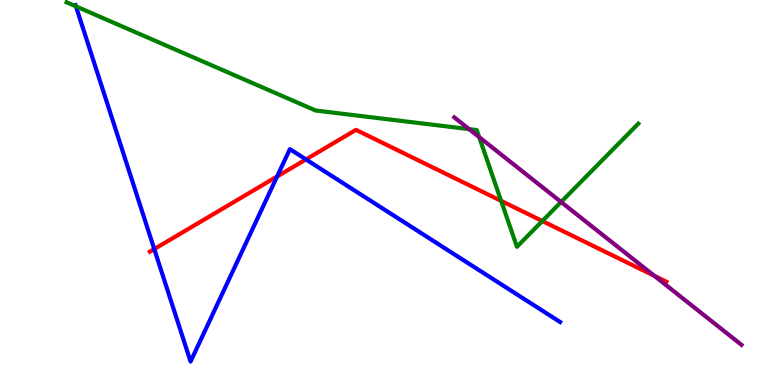[{'lines': ['blue', 'red'], 'intersections': [{'x': 1.99, 'y': 3.53}, {'x': 3.58, 'y': 5.42}, {'x': 3.95, 'y': 5.86}]}, {'lines': ['green', 'red'], 'intersections': [{'x': 6.47, 'y': 4.78}, {'x': 7.0, 'y': 4.26}]}, {'lines': ['purple', 'red'], 'intersections': [{'x': 8.44, 'y': 2.84}]}, {'lines': ['blue', 'green'], 'intersections': [{'x': 0.98, 'y': 9.84}]}, {'lines': ['blue', 'purple'], 'intersections': []}, {'lines': ['green', 'purple'], 'intersections': [{'x': 6.05, 'y': 6.65}, {'x': 6.18, 'y': 6.44}, {'x': 7.24, 'y': 4.75}]}]